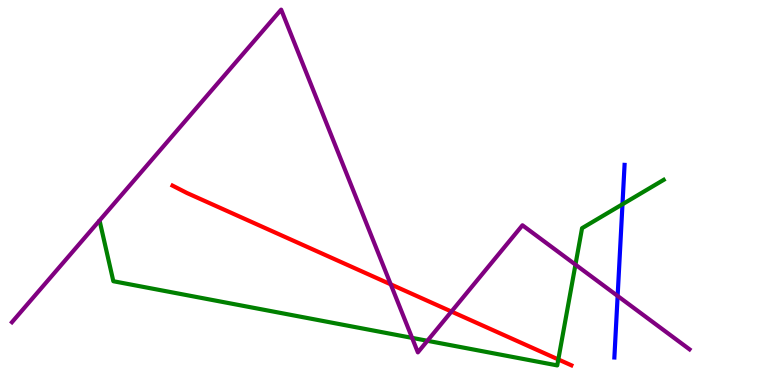[{'lines': ['blue', 'red'], 'intersections': []}, {'lines': ['green', 'red'], 'intersections': [{'x': 7.2, 'y': 0.664}]}, {'lines': ['purple', 'red'], 'intersections': [{'x': 5.04, 'y': 2.61}, {'x': 5.83, 'y': 1.91}]}, {'lines': ['blue', 'green'], 'intersections': [{'x': 8.03, 'y': 4.69}]}, {'lines': ['blue', 'purple'], 'intersections': [{'x': 7.97, 'y': 2.31}]}, {'lines': ['green', 'purple'], 'intersections': [{'x': 5.32, 'y': 1.22}, {'x': 5.51, 'y': 1.15}, {'x': 7.43, 'y': 3.13}]}]